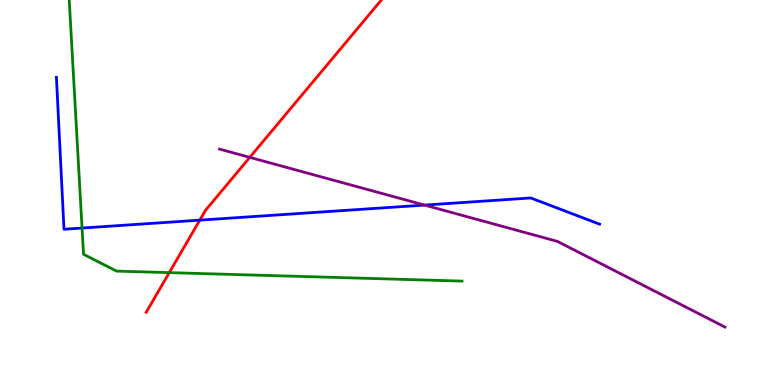[{'lines': ['blue', 'red'], 'intersections': [{'x': 2.58, 'y': 4.28}]}, {'lines': ['green', 'red'], 'intersections': [{'x': 2.18, 'y': 2.92}]}, {'lines': ['purple', 'red'], 'intersections': [{'x': 3.22, 'y': 5.91}]}, {'lines': ['blue', 'green'], 'intersections': [{'x': 1.06, 'y': 4.08}]}, {'lines': ['blue', 'purple'], 'intersections': [{'x': 5.48, 'y': 4.67}]}, {'lines': ['green', 'purple'], 'intersections': []}]